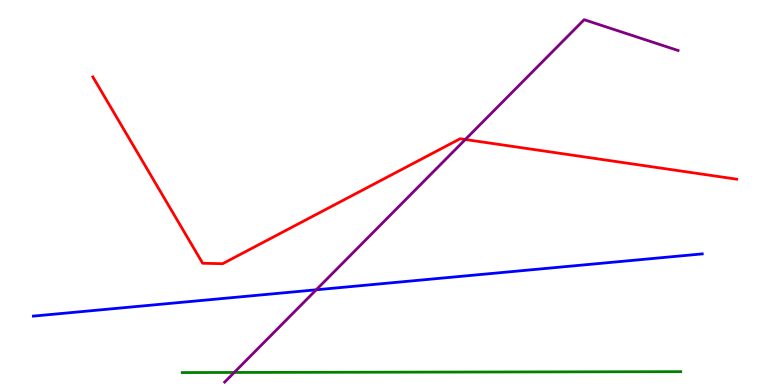[{'lines': ['blue', 'red'], 'intersections': []}, {'lines': ['green', 'red'], 'intersections': []}, {'lines': ['purple', 'red'], 'intersections': [{'x': 6.0, 'y': 6.38}]}, {'lines': ['blue', 'green'], 'intersections': []}, {'lines': ['blue', 'purple'], 'intersections': [{'x': 4.08, 'y': 2.47}]}, {'lines': ['green', 'purple'], 'intersections': [{'x': 3.02, 'y': 0.326}]}]